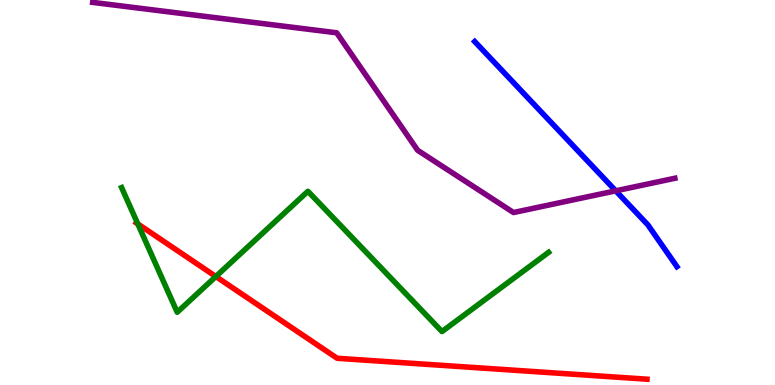[{'lines': ['blue', 'red'], 'intersections': []}, {'lines': ['green', 'red'], 'intersections': [{'x': 1.78, 'y': 4.18}, {'x': 2.79, 'y': 2.82}]}, {'lines': ['purple', 'red'], 'intersections': []}, {'lines': ['blue', 'green'], 'intersections': []}, {'lines': ['blue', 'purple'], 'intersections': [{'x': 7.94, 'y': 5.04}]}, {'lines': ['green', 'purple'], 'intersections': []}]